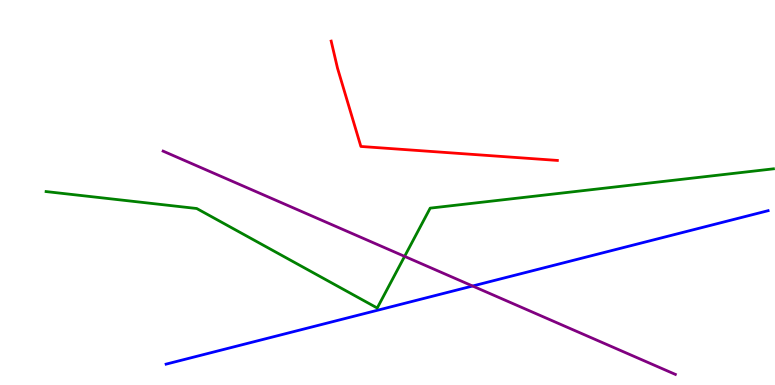[{'lines': ['blue', 'red'], 'intersections': []}, {'lines': ['green', 'red'], 'intersections': []}, {'lines': ['purple', 'red'], 'intersections': []}, {'lines': ['blue', 'green'], 'intersections': []}, {'lines': ['blue', 'purple'], 'intersections': [{'x': 6.1, 'y': 2.57}]}, {'lines': ['green', 'purple'], 'intersections': [{'x': 5.22, 'y': 3.34}]}]